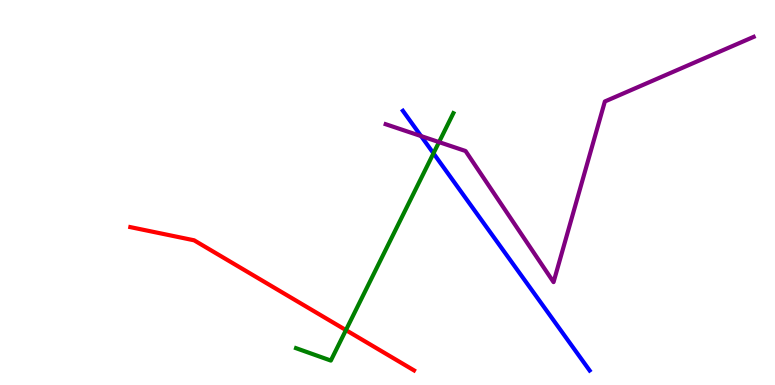[{'lines': ['blue', 'red'], 'intersections': []}, {'lines': ['green', 'red'], 'intersections': [{'x': 4.46, 'y': 1.43}]}, {'lines': ['purple', 'red'], 'intersections': []}, {'lines': ['blue', 'green'], 'intersections': [{'x': 5.59, 'y': 6.02}]}, {'lines': ['blue', 'purple'], 'intersections': [{'x': 5.43, 'y': 6.47}]}, {'lines': ['green', 'purple'], 'intersections': [{'x': 5.66, 'y': 6.31}]}]